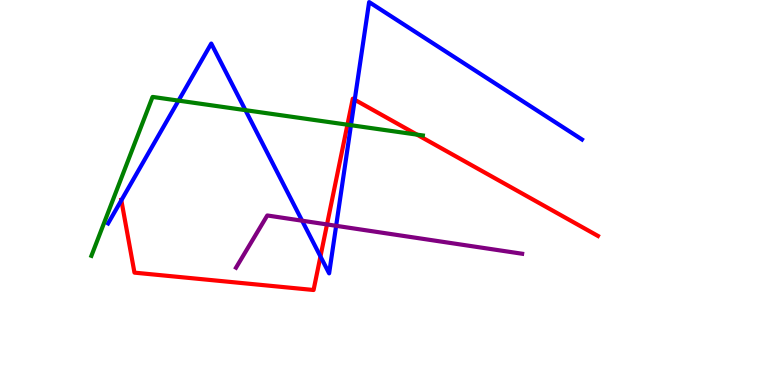[{'lines': ['blue', 'red'], 'intersections': [{'x': 1.57, 'y': 4.8}, {'x': 4.13, 'y': 3.34}, {'x': 4.58, 'y': 7.41}]}, {'lines': ['green', 'red'], 'intersections': [{'x': 4.48, 'y': 6.76}, {'x': 5.38, 'y': 6.5}]}, {'lines': ['purple', 'red'], 'intersections': [{'x': 4.22, 'y': 4.17}]}, {'lines': ['blue', 'green'], 'intersections': [{'x': 2.3, 'y': 7.39}, {'x': 3.17, 'y': 7.14}, {'x': 4.53, 'y': 6.75}]}, {'lines': ['blue', 'purple'], 'intersections': [{'x': 3.9, 'y': 4.27}, {'x': 4.34, 'y': 4.13}]}, {'lines': ['green', 'purple'], 'intersections': []}]